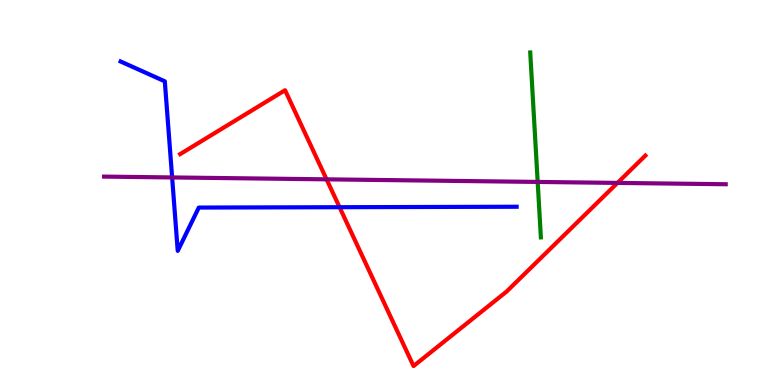[{'lines': ['blue', 'red'], 'intersections': [{'x': 4.38, 'y': 4.62}]}, {'lines': ['green', 'red'], 'intersections': []}, {'lines': ['purple', 'red'], 'intersections': [{'x': 4.21, 'y': 5.34}, {'x': 7.97, 'y': 5.25}]}, {'lines': ['blue', 'green'], 'intersections': []}, {'lines': ['blue', 'purple'], 'intersections': [{'x': 2.22, 'y': 5.39}]}, {'lines': ['green', 'purple'], 'intersections': [{'x': 6.94, 'y': 5.27}]}]